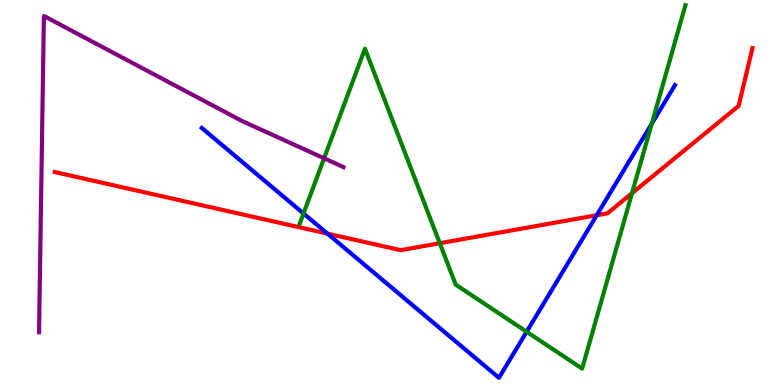[{'lines': ['blue', 'red'], 'intersections': [{'x': 4.23, 'y': 3.93}, {'x': 7.7, 'y': 4.41}]}, {'lines': ['green', 'red'], 'intersections': [{'x': 5.67, 'y': 3.68}, {'x': 8.15, 'y': 4.98}]}, {'lines': ['purple', 'red'], 'intersections': []}, {'lines': ['blue', 'green'], 'intersections': [{'x': 3.92, 'y': 4.45}, {'x': 6.8, 'y': 1.38}, {'x': 8.41, 'y': 6.79}]}, {'lines': ['blue', 'purple'], 'intersections': []}, {'lines': ['green', 'purple'], 'intersections': [{'x': 4.18, 'y': 5.89}]}]